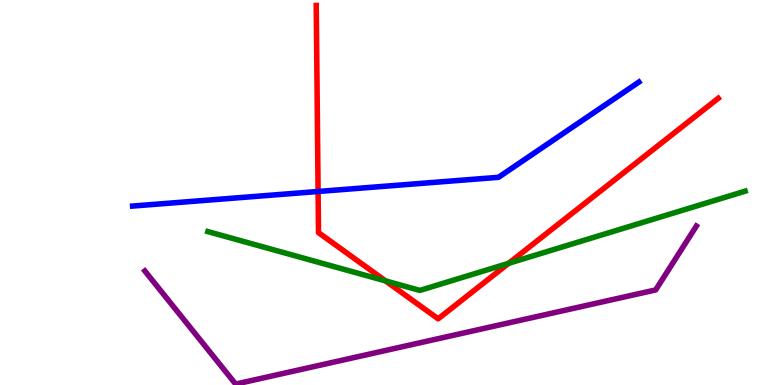[{'lines': ['blue', 'red'], 'intersections': [{'x': 4.1, 'y': 5.03}]}, {'lines': ['green', 'red'], 'intersections': [{'x': 4.97, 'y': 2.7}, {'x': 6.56, 'y': 3.16}]}, {'lines': ['purple', 'red'], 'intersections': []}, {'lines': ['blue', 'green'], 'intersections': []}, {'lines': ['blue', 'purple'], 'intersections': []}, {'lines': ['green', 'purple'], 'intersections': []}]